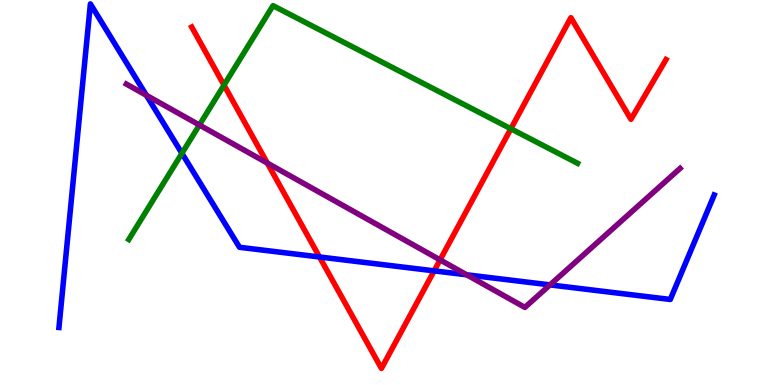[{'lines': ['blue', 'red'], 'intersections': [{'x': 4.12, 'y': 3.33}, {'x': 5.6, 'y': 2.96}]}, {'lines': ['green', 'red'], 'intersections': [{'x': 2.89, 'y': 7.79}, {'x': 6.59, 'y': 6.66}]}, {'lines': ['purple', 'red'], 'intersections': [{'x': 3.45, 'y': 5.76}, {'x': 5.68, 'y': 3.25}]}, {'lines': ['blue', 'green'], 'intersections': [{'x': 2.35, 'y': 6.02}]}, {'lines': ['blue', 'purple'], 'intersections': [{'x': 1.89, 'y': 7.52}, {'x': 6.02, 'y': 2.86}, {'x': 7.1, 'y': 2.6}]}, {'lines': ['green', 'purple'], 'intersections': [{'x': 2.57, 'y': 6.75}]}]